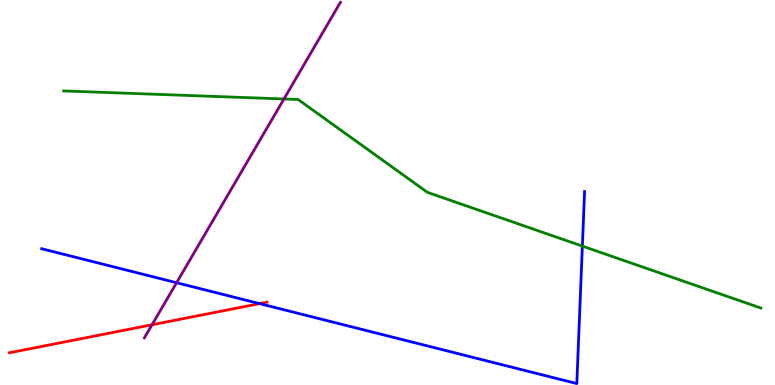[{'lines': ['blue', 'red'], 'intersections': [{'x': 3.35, 'y': 2.11}]}, {'lines': ['green', 'red'], 'intersections': []}, {'lines': ['purple', 'red'], 'intersections': [{'x': 1.96, 'y': 1.56}]}, {'lines': ['blue', 'green'], 'intersections': [{'x': 7.51, 'y': 3.61}]}, {'lines': ['blue', 'purple'], 'intersections': [{'x': 2.28, 'y': 2.66}]}, {'lines': ['green', 'purple'], 'intersections': [{'x': 3.66, 'y': 7.43}]}]